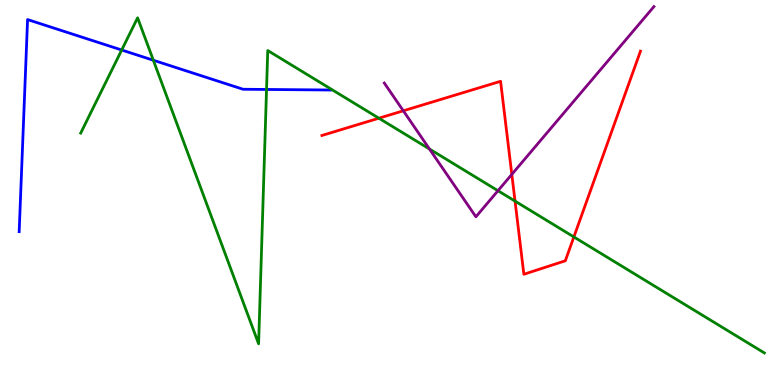[{'lines': ['blue', 'red'], 'intersections': []}, {'lines': ['green', 'red'], 'intersections': [{'x': 4.89, 'y': 6.93}, {'x': 6.65, 'y': 4.78}, {'x': 7.4, 'y': 3.85}]}, {'lines': ['purple', 'red'], 'intersections': [{'x': 5.2, 'y': 7.12}, {'x': 6.6, 'y': 5.47}]}, {'lines': ['blue', 'green'], 'intersections': [{'x': 1.57, 'y': 8.7}, {'x': 1.98, 'y': 8.44}, {'x': 3.44, 'y': 7.68}]}, {'lines': ['blue', 'purple'], 'intersections': []}, {'lines': ['green', 'purple'], 'intersections': [{'x': 5.54, 'y': 6.13}, {'x': 6.43, 'y': 5.05}]}]